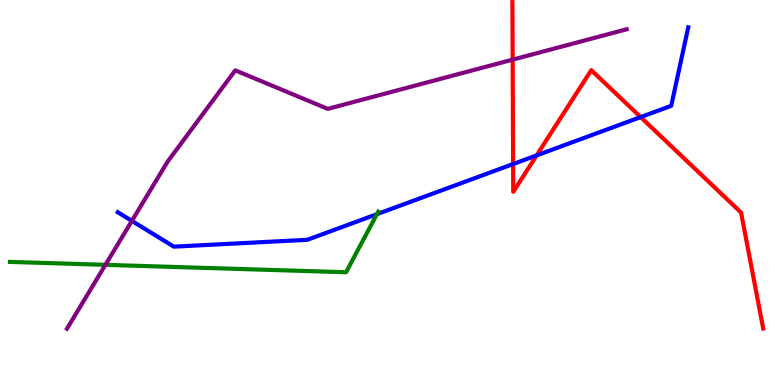[{'lines': ['blue', 'red'], 'intersections': [{'x': 6.62, 'y': 5.74}, {'x': 6.92, 'y': 5.96}, {'x': 8.27, 'y': 6.96}]}, {'lines': ['green', 'red'], 'intersections': []}, {'lines': ['purple', 'red'], 'intersections': [{'x': 6.61, 'y': 8.45}]}, {'lines': ['blue', 'green'], 'intersections': [{'x': 4.86, 'y': 4.44}]}, {'lines': ['blue', 'purple'], 'intersections': [{'x': 1.7, 'y': 4.26}]}, {'lines': ['green', 'purple'], 'intersections': [{'x': 1.36, 'y': 3.12}]}]